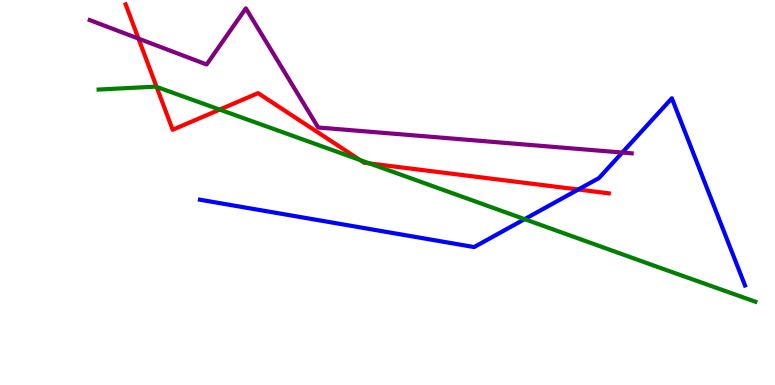[{'lines': ['blue', 'red'], 'intersections': [{'x': 7.46, 'y': 5.08}]}, {'lines': ['green', 'red'], 'intersections': [{'x': 2.02, 'y': 7.74}, {'x': 2.83, 'y': 7.15}, {'x': 4.64, 'y': 5.84}, {'x': 4.77, 'y': 5.76}]}, {'lines': ['purple', 'red'], 'intersections': [{'x': 1.79, 'y': 9.0}]}, {'lines': ['blue', 'green'], 'intersections': [{'x': 6.77, 'y': 4.31}]}, {'lines': ['blue', 'purple'], 'intersections': [{'x': 8.03, 'y': 6.04}]}, {'lines': ['green', 'purple'], 'intersections': []}]